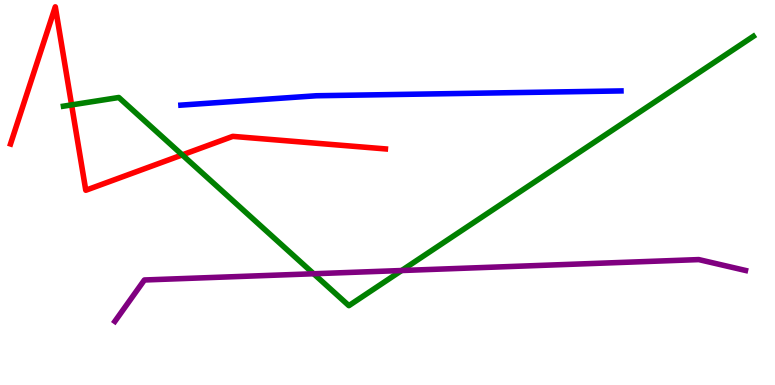[{'lines': ['blue', 'red'], 'intersections': []}, {'lines': ['green', 'red'], 'intersections': [{'x': 0.924, 'y': 7.28}, {'x': 2.35, 'y': 5.98}]}, {'lines': ['purple', 'red'], 'intersections': []}, {'lines': ['blue', 'green'], 'intersections': []}, {'lines': ['blue', 'purple'], 'intersections': []}, {'lines': ['green', 'purple'], 'intersections': [{'x': 4.05, 'y': 2.89}, {'x': 5.18, 'y': 2.97}]}]